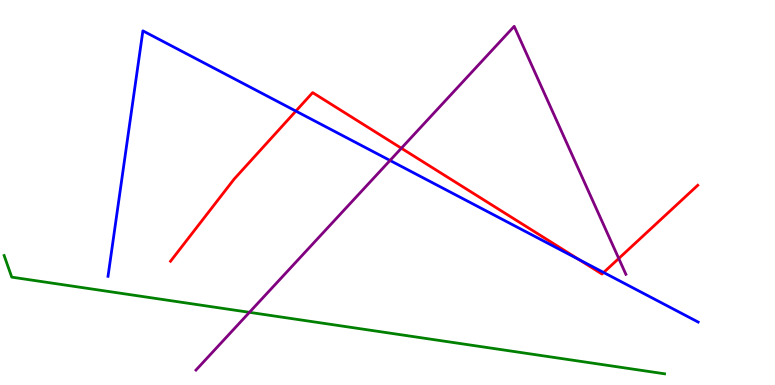[{'lines': ['blue', 'red'], 'intersections': [{'x': 3.82, 'y': 7.11}, {'x': 7.47, 'y': 3.26}, {'x': 7.79, 'y': 2.92}]}, {'lines': ['green', 'red'], 'intersections': []}, {'lines': ['purple', 'red'], 'intersections': [{'x': 5.18, 'y': 6.15}, {'x': 7.98, 'y': 3.29}]}, {'lines': ['blue', 'green'], 'intersections': []}, {'lines': ['blue', 'purple'], 'intersections': [{'x': 5.03, 'y': 5.83}]}, {'lines': ['green', 'purple'], 'intersections': [{'x': 3.22, 'y': 1.89}]}]